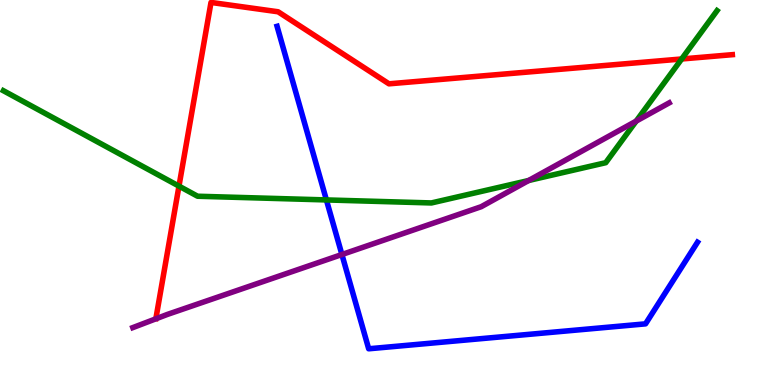[{'lines': ['blue', 'red'], 'intersections': []}, {'lines': ['green', 'red'], 'intersections': [{'x': 2.31, 'y': 5.17}, {'x': 8.8, 'y': 8.47}]}, {'lines': ['purple', 'red'], 'intersections': []}, {'lines': ['blue', 'green'], 'intersections': [{'x': 4.21, 'y': 4.81}]}, {'lines': ['blue', 'purple'], 'intersections': [{'x': 4.41, 'y': 3.39}]}, {'lines': ['green', 'purple'], 'intersections': [{'x': 6.82, 'y': 5.31}, {'x': 8.21, 'y': 6.85}]}]